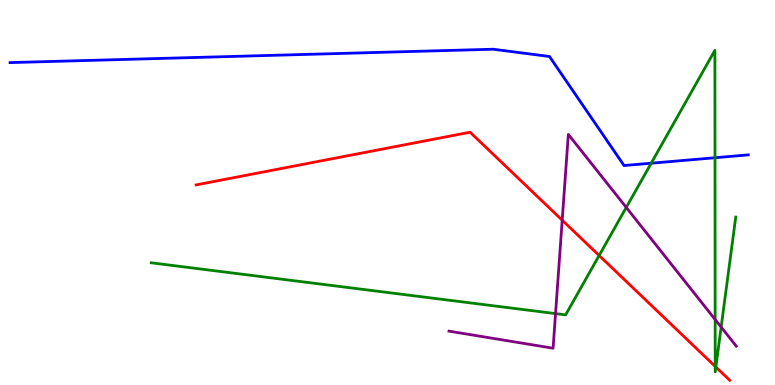[{'lines': ['blue', 'red'], 'intersections': []}, {'lines': ['green', 'red'], 'intersections': [{'x': 7.73, 'y': 3.36}, {'x': 9.23, 'y': 0.483}, {'x': 9.24, 'y': 0.467}]}, {'lines': ['purple', 'red'], 'intersections': [{'x': 7.25, 'y': 4.28}]}, {'lines': ['blue', 'green'], 'intersections': [{'x': 8.4, 'y': 5.76}, {'x': 9.23, 'y': 5.9}]}, {'lines': ['blue', 'purple'], 'intersections': []}, {'lines': ['green', 'purple'], 'intersections': [{'x': 7.17, 'y': 1.85}, {'x': 8.08, 'y': 4.61}, {'x': 9.23, 'y': 1.7}, {'x': 9.31, 'y': 1.5}]}]